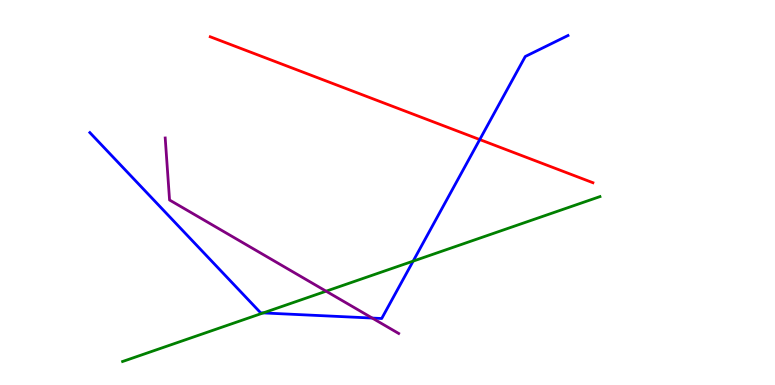[{'lines': ['blue', 'red'], 'intersections': [{'x': 6.19, 'y': 6.38}]}, {'lines': ['green', 'red'], 'intersections': []}, {'lines': ['purple', 'red'], 'intersections': []}, {'lines': ['blue', 'green'], 'intersections': [{'x': 3.4, 'y': 1.87}, {'x': 5.33, 'y': 3.22}]}, {'lines': ['blue', 'purple'], 'intersections': [{'x': 4.8, 'y': 1.74}]}, {'lines': ['green', 'purple'], 'intersections': [{'x': 4.21, 'y': 2.44}]}]